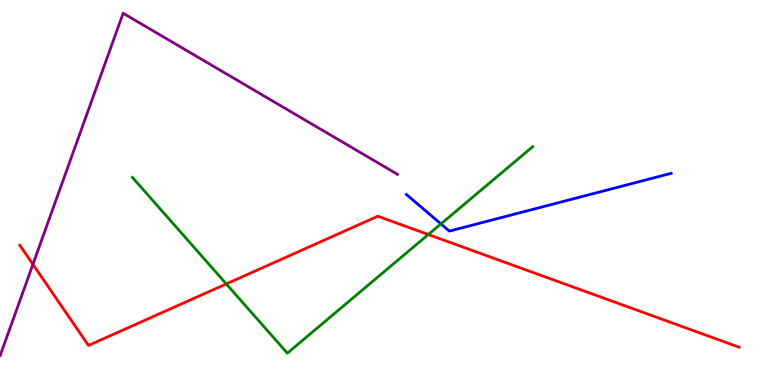[{'lines': ['blue', 'red'], 'intersections': []}, {'lines': ['green', 'red'], 'intersections': [{'x': 2.92, 'y': 2.63}, {'x': 5.53, 'y': 3.91}]}, {'lines': ['purple', 'red'], 'intersections': [{'x': 0.425, 'y': 3.13}]}, {'lines': ['blue', 'green'], 'intersections': [{'x': 5.69, 'y': 4.18}]}, {'lines': ['blue', 'purple'], 'intersections': []}, {'lines': ['green', 'purple'], 'intersections': []}]